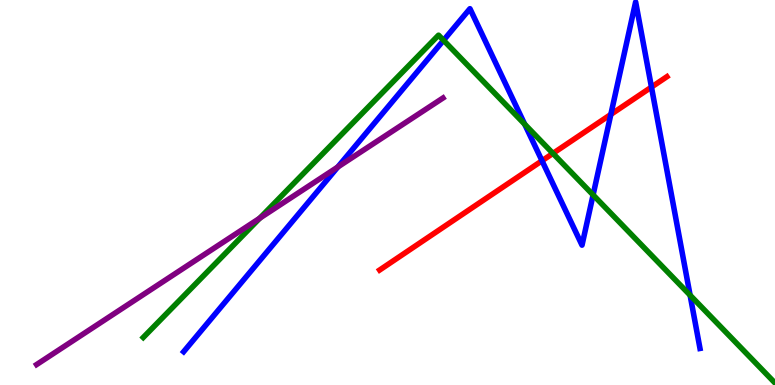[{'lines': ['blue', 'red'], 'intersections': [{'x': 6.99, 'y': 5.82}, {'x': 7.88, 'y': 7.03}, {'x': 8.41, 'y': 7.74}]}, {'lines': ['green', 'red'], 'intersections': [{'x': 7.13, 'y': 6.02}]}, {'lines': ['purple', 'red'], 'intersections': []}, {'lines': ['blue', 'green'], 'intersections': [{'x': 5.72, 'y': 8.95}, {'x': 6.77, 'y': 6.77}, {'x': 7.65, 'y': 4.94}, {'x': 8.9, 'y': 2.33}]}, {'lines': ['blue', 'purple'], 'intersections': [{'x': 4.36, 'y': 5.66}]}, {'lines': ['green', 'purple'], 'intersections': [{'x': 3.35, 'y': 4.33}]}]